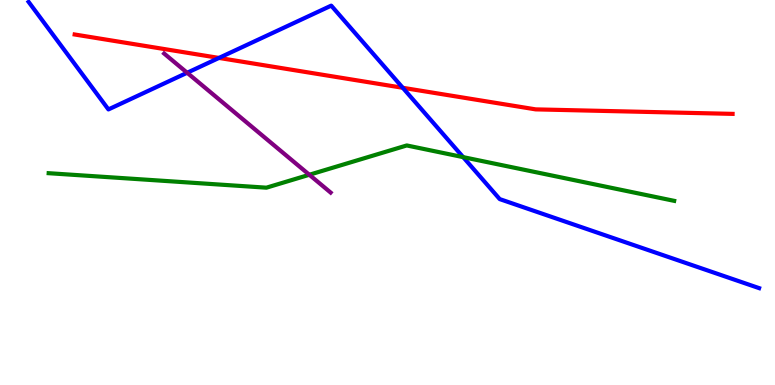[{'lines': ['blue', 'red'], 'intersections': [{'x': 2.83, 'y': 8.5}, {'x': 5.2, 'y': 7.72}]}, {'lines': ['green', 'red'], 'intersections': []}, {'lines': ['purple', 'red'], 'intersections': []}, {'lines': ['blue', 'green'], 'intersections': [{'x': 5.98, 'y': 5.92}]}, {'lines': ['blue', 'purple'], 'intersections': [{'x': 2.41, 'y': 8.11}]}, {'lines': ['green', 'purple'], 'intersections': [{'x': 3.99, 'y': 5.46}]}]